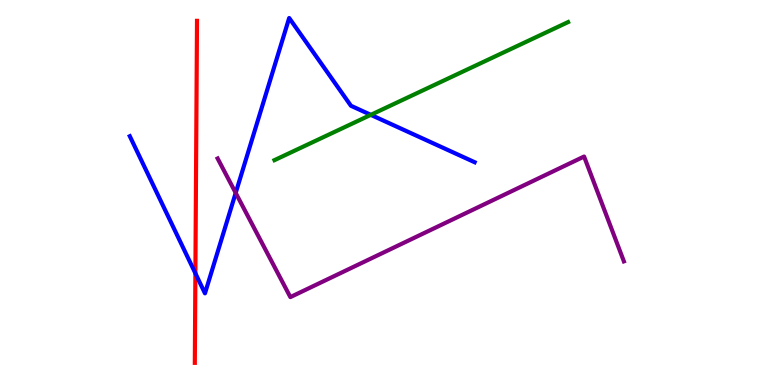[{'lines': ['blue', 'red'], 'intersections': [{'x': 2.52, 'y': 2.9}]}, {'lines': ['green', 'red'], 'intersections': []}, {'lines': ['purple', 'red'], 'intersections': []}, {'lines': ['blue', 'green'], 'intersections': [{'x': 4.78, 'y': 7.02}]}, {'lines': ['blue', 'purple'], 'intersections': [{'x': 3.04, 'y': 4.99}]}, {'lines': ['green', 'purple'], 'intersections': []}]